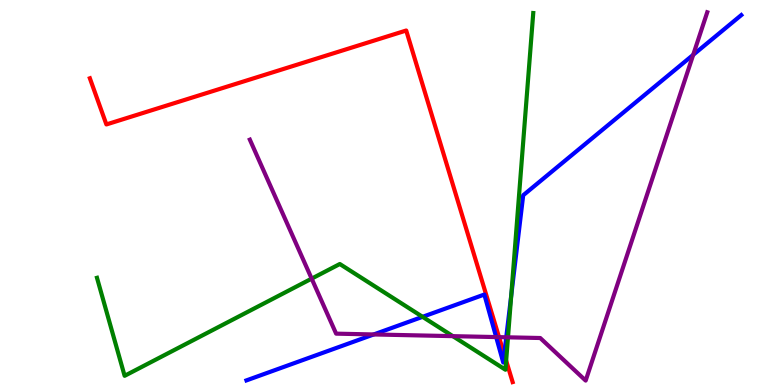[{'lines': ['blue', 'red'], 'intersections': [{'x': 6.51, 'y': 0.798}]}, {'lines': ['green', 'red'], 'intersections': [{'x': 6.53, 'y': 0.632}]}, {'lines': ['purple', 'red'], 'intersections': [{'x': 6.44, 'y': 1.24}]}, {'lines': ['blue', 'green'], 'intersections': [{'x': 5.45, 'y': 1.77}, {'x': 6.6, 'y': 2.33}]}, {'lines': ['blue', 'purple'], 'intersections': [{'x': 4.82, 'y': 1.31}, {'x': 6.4, 'y': 1.24}, {'x': 6.53, 'y': 1.24}, {'x': 8.94, 'y': 8.58}]}, {'lines': ['green', 'purple'], 'intersections': [{'x': 4.02, 'y': 2.76}, {'x': 5.84, 'y': 1.27}, {'x': 6.55, 'y': 1.24}]}]